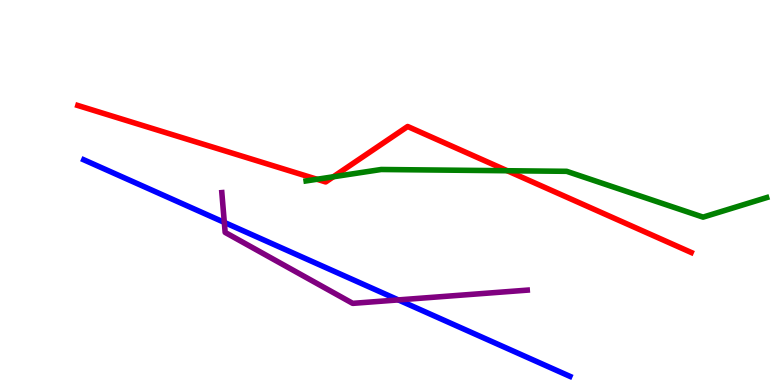[{'lines': ['blue', 'red'], 'intersections': []}, {'lines': ['green', 'red'], 'intersections': [{'x': 4.09, 'y': 5.34}, {'x': 4.3, 'y': 5.41}, {'x': 6.55, 'y': 5.57}]}, {'lines': ['purple', 'red'], 'intersections': []}, {'lines': ['blue', 'green'], 'intersections': []}, {'lines': ['blue', 'purple'], 'intersections': [{'x': 2.89, 'y': 4.22}, {'x': 5.14, 'y': 2.21}]}, {'lines': ['green', 'purple'], 'intersections': []}]